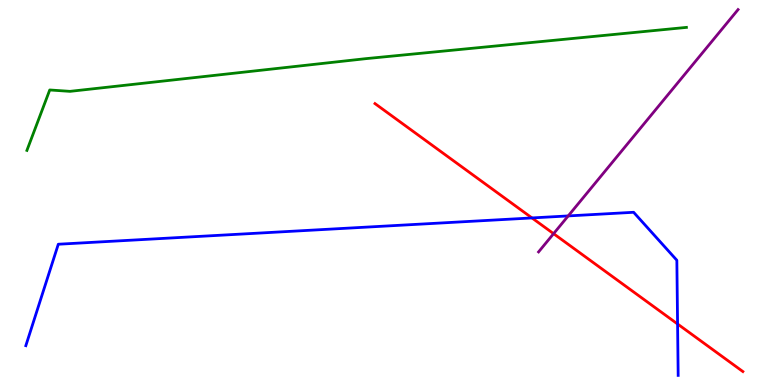[{'lines': ['blue', 'red'], 'intersections': [{'x': 6.86, 'y': 4.34}, {'x': 8.74, 'y': 1.58}]}, {'lines': ['green', 'red'], 'intersections': []}, {'lines': ['purple', 'red'], 'intersections': [{'x': 7.14, 'y': 3.93}]}, {'lines': ['blue', 'green'], 'intersections': []}, {'lines': ['blue', 'purple'], 'intersections': [{'x': 7.33, 'y': 4.39}]}, {'lines': ['green', 'purple'], 'intersections': []}]